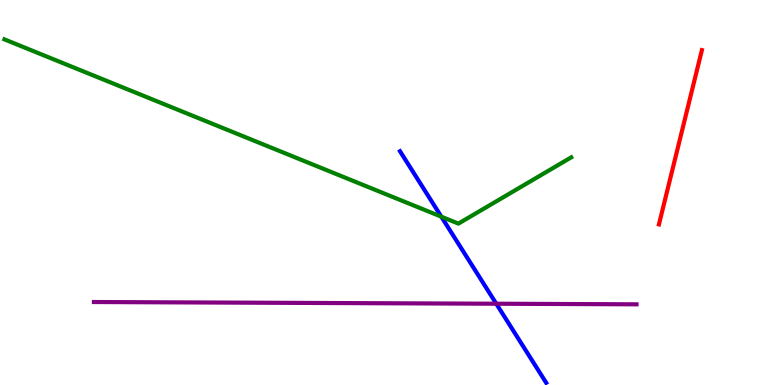[{'lines': ['blue', 'red'], 'intersections': []}, {'lines': ['green', 'red'], 'intersections': []}, {'lines': ['purple', 'red'], 'intersections': []}, {'lines': ['blue', 'green'], 'intersections': [{'x': 5.69, 'y': 4.37}]}, {'lines': ['blue', 'purple'], 'intersections': [{'x': 6.4, 'y': 2.11}]}, {'lines': ['green', 'purple'], 'intersections': []}]